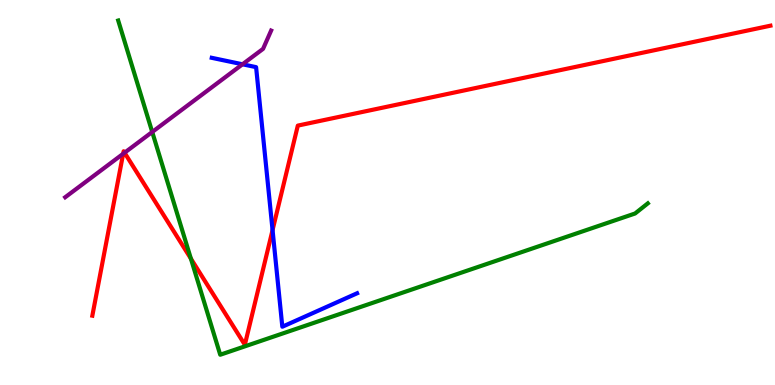[{'lines': ['blue', 'red'], 'intersections': [{'x': 3.52, 'y': 4.02}]}, {'lines': ['green', 'red'], 'intersections': [{'x': 2.46, 'y': 3.28}]}, {'lines': ['purple', 'red'], 'intersections': [{'x': 1.59, 'y': 6.01}, {'x': 1.61, 'y': 6.03}]}, {'lines': ['blue', 'green'], 'intersections': []}, {'lines': ['blue', 'purple'], 'intersections': [{'x': 3.13, 'y': 8.33}]}, {'lines': ['green', 'purple'], 'intersections': [{'x': 1.96, 'y': 6.57}]}]